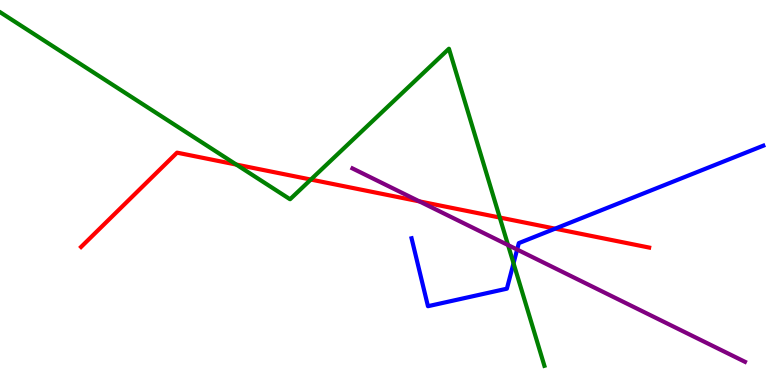[{'lines': ['blue', 'red'], 'intersections': [{'x': 7.16, 'y': 4.06}]}, {'lines': ['green', 'red'], 'intersections': [{'x': 3.05, 'y': 5.73}, {'x': 4.01, 'y': 5.34}, {'x': 6.45, 'y': 4.35}]}, {'lines': ['purple', 'red'], 'intersections': [{'x': 5.41, 'y': 4.77}]}, {'lines': ['blue', 'green'], 'intersections': [{'x': 6.63, 'y': 3.16}]}, {'lines': ['blue', 'purple'], 'intersections': [{'x': 6.67, 'y': 3.52}]}, {'lines': ['green', 'purple'], 'intersections': [{'x': 6.56, 'y': 3.63}]}]